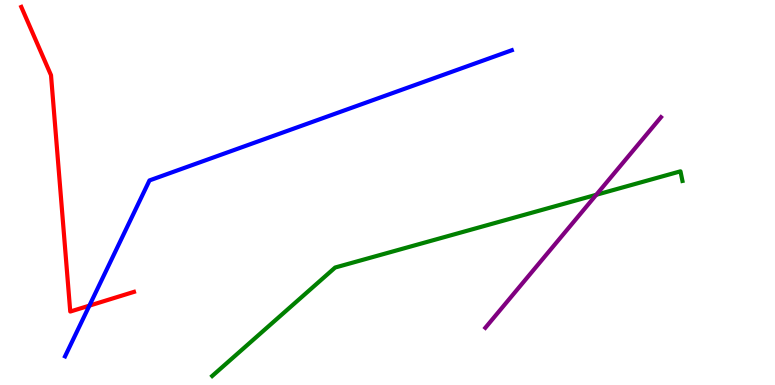[{'lines': ['blue', 'red'], 'intersections': [{'x': 1.15, 'y': 2.06}]}, {'lines': ['green', 'red'], 'intersections': []}, {'lines': ['purple', 'red'], 'intersections': []}, {'lines': ['blue', 'green'], 'intersections': []}, {'lines': ['blue', 'purple'], 'intersections': []}, {'lines': ['green', 'purple'], 'intersections': [{'x': 7.69, 'y': 4.94}]}]